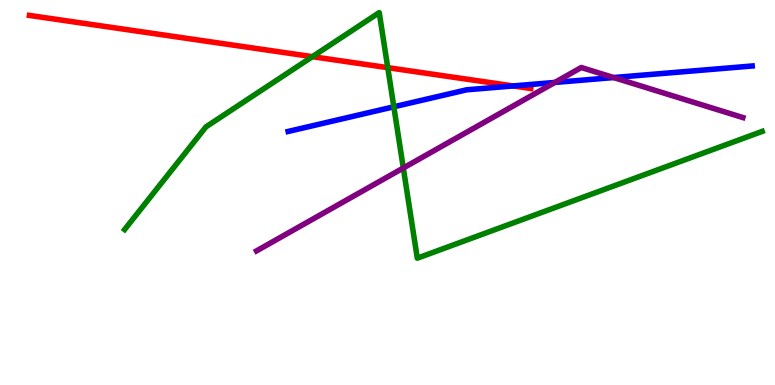[{'lines': ['blue', 'red'], 'intersections': [{'x': 6.62, 'y': 7.77}]}, {'lines': ['green', 'red'], 'intersections': [{'x': 4.03, 'y': 8.53}, {'x': 5.0, 'y': 8.24}]}, {'lines': ['purple', 'red'], 'intersections': []}, {'lines': ['blue', 'green'], 'intersections': [{'x': 5.08, 'y': 7.23}]}, {'lines': ['blue', 'purple'], 'intersections': [{'x': 7.16, 'y': 7.86}, {'x': 7.92, 'y': 7.99}]}, {'lines': ['green', 'purple'], 'intersections': [{'x': 5.2, 'y': 5.64}]}]